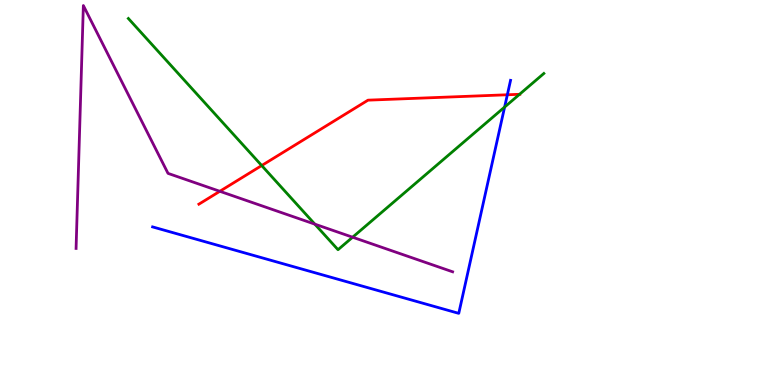[{'lines': ['blue', 'red'], 'intersections': [{'x': 6.55, 'y': 7.54}]}, {'lines': ['green', 'red'], 'intersections': [{'x': 3.38, 'y': 5.7}, {'x': 6.7, 'y': 7.55}]}, {'lines': ['purple', 'red'], 'intersections': [{'x': 2.84, 'y': 5.03}]}, {'lines': ['blue', 'green'], 'intersections': [{'x': 6.51, 'y': 7.22}]}, {'lines': ['blue', 'purple'], 'intersections': []}, {'lines': ['green', 'purple'], 'intersections': [{'x': 4.06, 'y': 4.18}, {'x': 4.55, 'y': 3.84}]}]